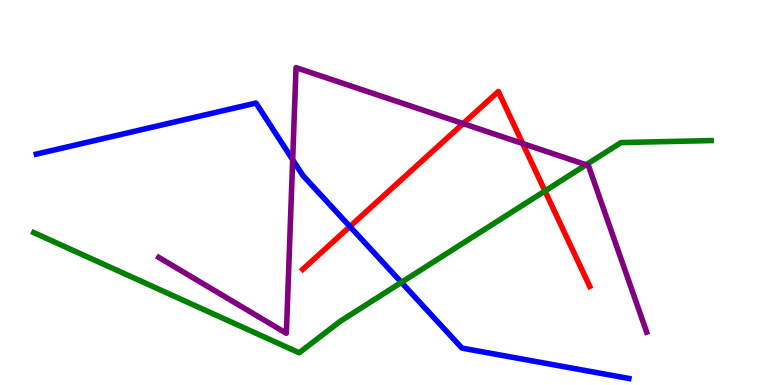[{'lines': ['blue', 'red'], 'intersections': [{'x': 4.51, 'y': 4.12}]}, {'lines': ['green', 'red'], 'intersections': [{'x': 7.03, 'y': 5.04}]}, {'lines': ['purple', 'red'], 'intersections': [{'x': 5.98, 'y': 6.79}, {'x': 6.74, 'y': 6.27}]}, {'lines': ['blue', 'green'], 'intersections': [{'x': 5.18, 'y': 2.67}]}, {'lines': ['blue', 'purple'], 'intersections': [{'x': 3.78, 'y': 5.85}]}, {'lines': ['green', 'purple'], 'intersections': [{'x': 7.56, 'y': 5.72}]}]